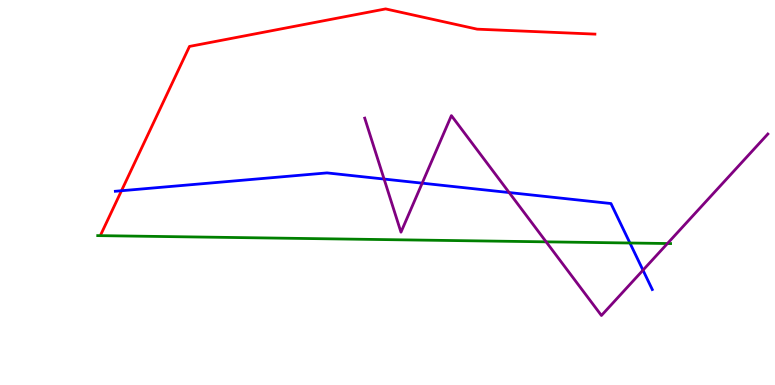[{'lines': ['blue', 'red'], 'intersections': [{'x': 1.57, 'y': 5.05}]}, {'lines': ['green', 'red'], 'intersections': []}, {'lines': ['purple', 'red'], 'intersections': []}, {'lines': ['blue', 'green'], 'intersections': [{'x': 8.13, 'y': 3.69}]}, {'lines': ['blue', 'purple'], 'intersections': [{'x': 4.96, 'y': 5.35}, {'x': 5.45, 'y': 5.24}, {'x': 6.57, 'y': 5.0}, {'x': 8.3, 'y': 2.98}]}, {'lines': ['green', 'purple'], 'intersections': [{'x': 7.05, 'y': 3.72}, {'x': 8.61, 'y': 3.67}]}]